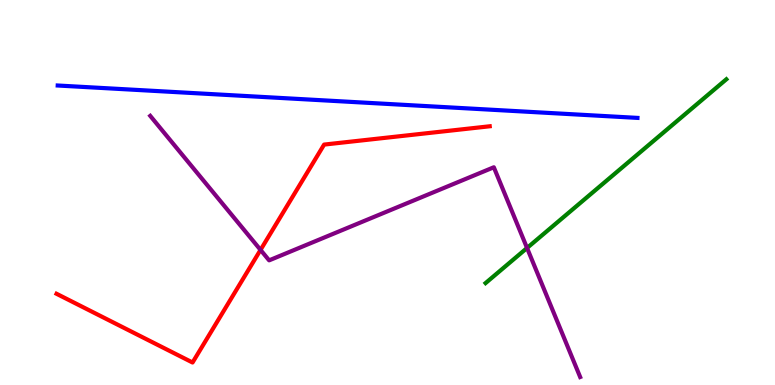[{'lines': ['blue', 'red'], 'intersections': []}, {'lines': ['green', 'red'], 'intersections': []}, {'lines': ['purple', 'red'], 'intersections': [{'x': 3.36, 'y': 3.51}]}, {'lines': ['blue', 'green'], 'intersections': []}, {'lines': ['blue', 'purple'], 'intersections': []}, {'lines': ['green', 'purple'], 'intersections': [{'x': 6.8, 'y': 3.56}]}]